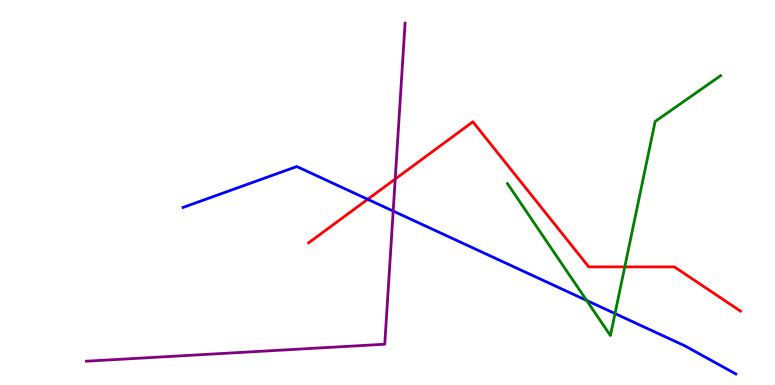[{'lines': ['blue', 'red'], 'intersections': [{'x': 4.74, 'y': 4.82}]}, {'lines': ['green', 'red'], 'intersections': [{'x': 8.06, 'y': 3.07}]}, {'lines': ['purple', 'red'], 'intersections': [{'x': 5.1, 'y': 5.35}]}, {'lines': ['blue', 'green'], 'intersections': [{'x': 7.57, 'y': 2.2}, {'x': 7.94, 'y': 1.86}]}, {'lines': ['blue', 'purple'], 'intersections': [{'x': 5.07, 'y': 4.52}]}, {'lines': ['green', 'purple'], 'intersections': []}]